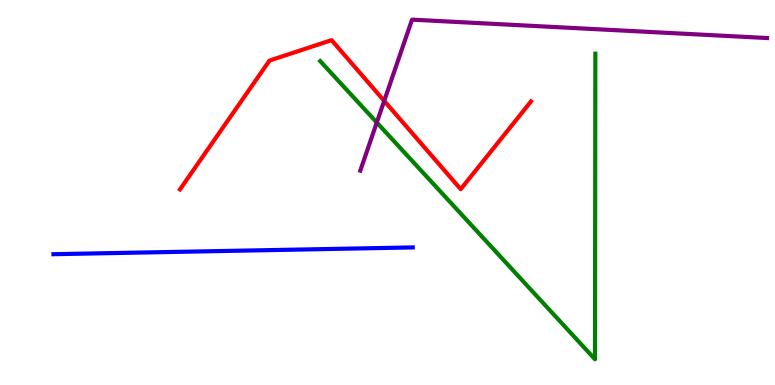[{'lines': ['blue', 'red'], 'intersections': []}, {'lines': ['green', 'red'], 'intersections': []}, {'lines': ['purple', 'red'], 'intersections': [{'x': 4.96, 'y': 7.38}]}, {'lines': ['blue', 'green'], 'intersections': []}, {'lines': ['blue', 'purple'], 'intersections': []}, {'lines': ['green', 'purple'], 'intersections': [{'x': 4.86, 'y': 6.82}]}]